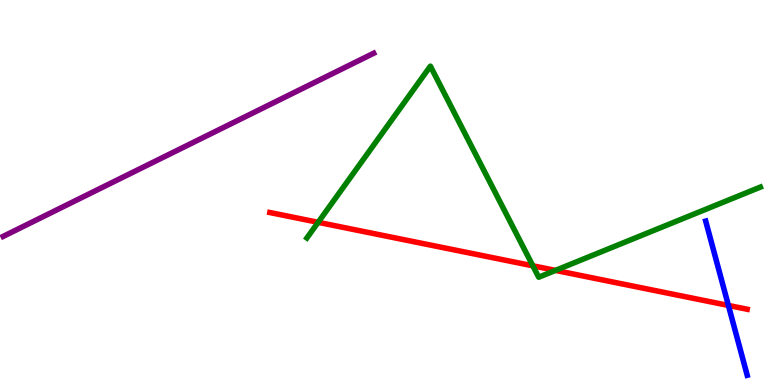[{'lines': ['blue', 'red'], 'intersections': [{'x': 9.4, 'y': 2.07}]}, {'lines': ['green', 'red'], 'intersections': [{'x': 4.11, 'y': 4.23}, {'x': 6.88, 'y': 3.1}, {'x': 7.17, 'y': 2.98}]}, {'lines': ['purple', 'red'], 'intersections': []}, {'lines': ['blue', 'green'], 'intersections': []}, {'lines': ['blue', 'purple'], 'intersections': []}, {'lines': ['green', 'purple'], 'intersections': []}]